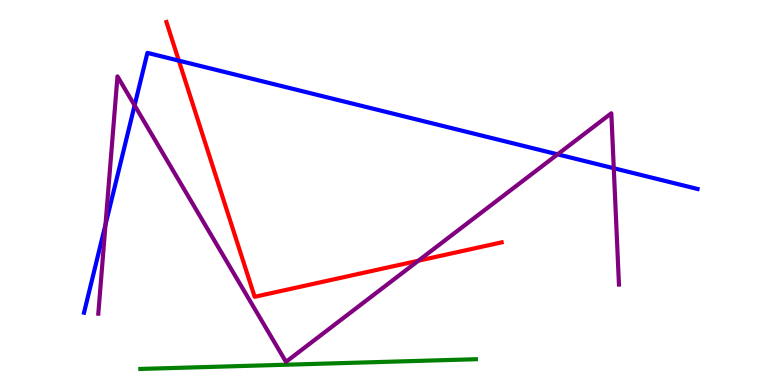[{'lines': ['blue', 'red'], 'intersections': [{'x': 2.31, 'y': 8.42}]}, {'lines': ['green', 'red'], 'intersections': []}, {'lines': ['purple', 'red'], 'intersections': [{'x': 5.4, 'y': 3.23}]}, {'lines': ['blue', 'green'], 'intersections': []}, {'lines': ['blue', 'purple'], 'intersections': [{'x': 1.36, 'y': 4.17}, {'x': 1.74, 'y': 7.26}, {'x': 7.19, 'y': 5.99}, {'x': 7.92, 'y': 5.63}]}, {'lines': ['green', 'purple'], 'intersections': []}]